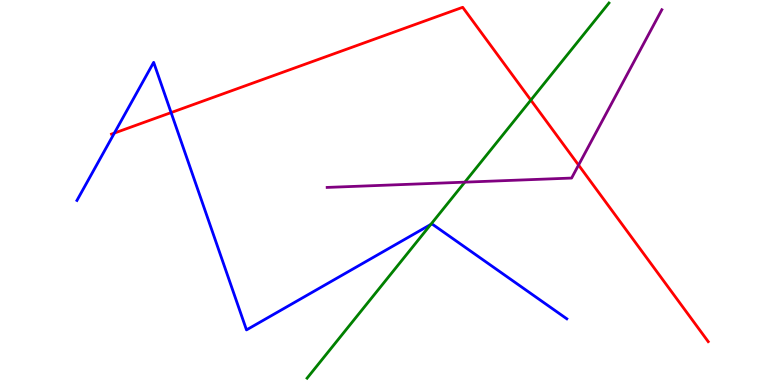[{'lines': ['blue', 'red'], 'intersections': [{'x': 1.48, 'y': 6.54}, {'x': 2.21, 'y': 7.08}]}, {'lines': ['green', 'red'], 'intersections': [{'x': 6.85, 'y': 7.4}]}, {'lines': ['purple', 'red'], 'intersections': [{'x': 7.47, 'y': 5.71}]}, {'lines': ['blue', 'green'], 'intersections': [{'x': 5.56, 'y': 4.17}]}, {'lines': ['blue', 'purple'], 'intersections': []}, {'lines': ['green', 'purple'], 'intersections': [{'x': 6.0, 'y': 5.27}]}]